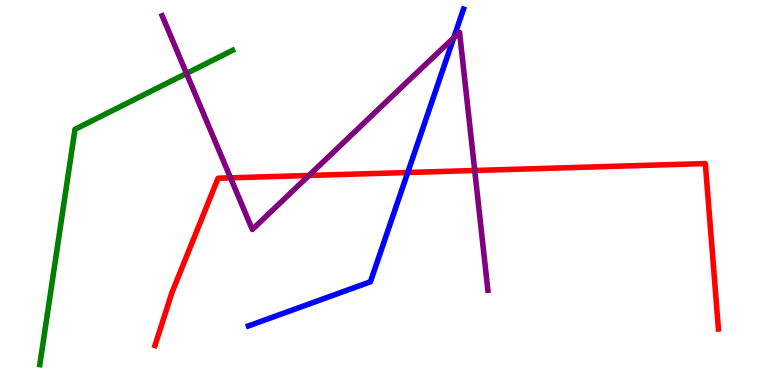[{'lines': ['blue', 'red'], 'intersections': [{'x': 5.26, 'y': 5.52}]}, {'lines': ['green', 'red'], 'intersections': []}, {'lines': ['purple', 'red'], 'intersections': [{'x': 2.97, 'y': 5.38}, {'x': 3.99, 'y': 5.44}, {'x': 6.13, 'y': 5.57}]}, {'lines': ['blue', 'green'], 'intersections': []}, {'lines': ['blue', 'purple'], 'intersections': [{'x': 5.85, 'y': 9.02}]}, {'lines': ['green', 'purple'], 'intersections': [{'x': 2.41, 'y': 8.09}]}]